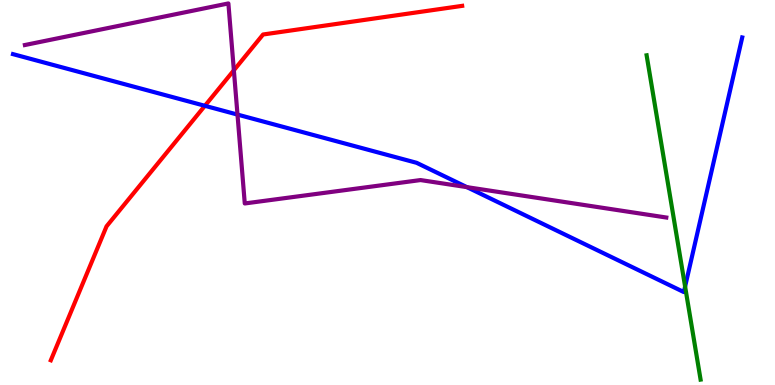[{'lines': ['blue', 'red'], 'intersections': [{'x': 2.64, 'y': 7.25}]}, {'lines': ['green', 'red'], 'intersections': []}, {'lines': ['purple', 'red'], 'intersections': [{'x': 3.02, 'y': 8.17}]}, {'lines': ['blue', 'green'], 'intersections': [{'x': 8.84, 'y': 2.56}]}, {'lines': ['blue', 'purple'], 'intersections': [{'x': 3.06, 'y': 7.02}, {'x': 6.02, 'y': 5.14}]}, {'lines': ['green', 'purple'], 'intersections': []}]